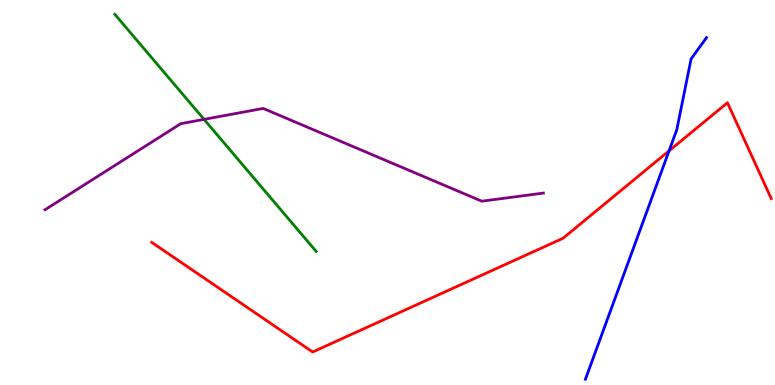[{'lines': ['blue', 'red'], 'intersections': [{'x': 8.63, 'y': 6.08}]}, {'lines': ['green', 'red'], 'intersections': []}, {'lines': ['purple', 'red'], 'intersections': []}, {'lines': ['blue', 'green'], 'intersections': []}, {'lines': ['blue', 'purple'], 'intersections': []}, {'lines': ['green', 'purple'], 'intersections': [{'x': 2.63, 'y': 6.9}]}]